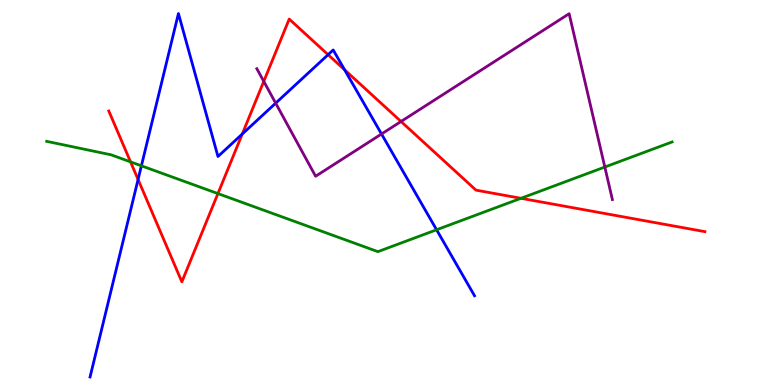[{'lines': ['blue', 'red'], 'intersections': [{'x': 1.78, 'y': 5.34}, {'x': 3.13, 'y': 6.52}, {'x': 4.23, 'y': 8.58}, {'x': 4.45, 'y': 8.19}]}, {'lines': ['green', 'red'], 'intersections': [{'x': 1.68, 'y': 5.8}, {'x': 2.81, 'y': 4.97}, {'x': 6.72, 'y': 4.85}]}, {'lines': ['purple', 'red'], 'intersections': [{'x': 3.4, 'y': 7.89}, {'x': 5.17, 'y': 6.84}]}, {'lines': ['blue', 'green'], 'intersections': [{'x': 1.82, 'y': 5.69}, {'x': 5.63, 'y': 4.03}]}, {'lines': ['blue', 'purple'], 'intersections': [{'x': 3.56, 'y': 7.32}, {'x': 4.92, 'y': 6.52}]}, {'lines': ['green', 'purple'], 'intersections': [{'x': 7.8, 'y': 5.66}]}]